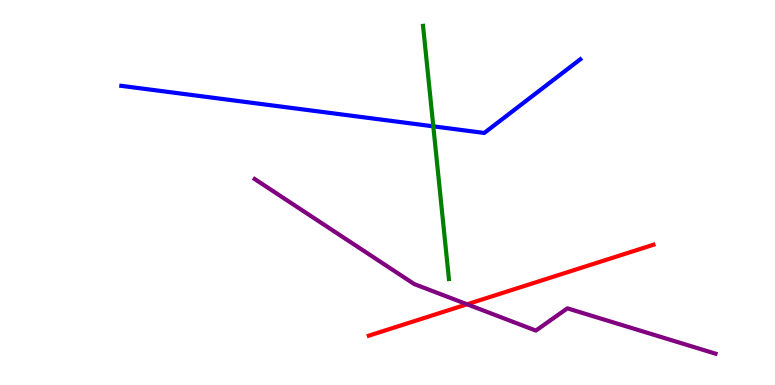[{'lines': ['blue', 'red'], 'intersections': []}, {'lines': ['green', 'red'], 'intersections': []}, {'lines': ['purple', 'red'], 'intersections': [{'x': 6.03, 'y': 2.1}]}, {'lines': ['blue', 'green'], 'intersections': [{'x': 5.59, 'y': 6.72}]}, {'lines': ['blue', 'purple'], 'intersections': []}, {'lines': ['green', 'purple'], 'intersections': []}]